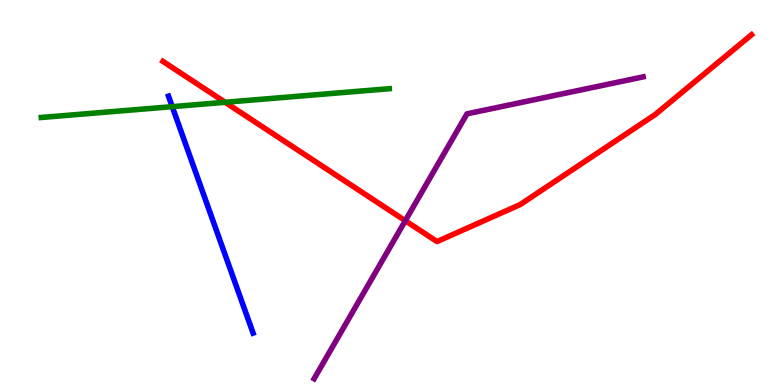[{'lines': ['blue', 'red'], 'intersections': []}, {'lines': ['green', 'red'], 'intersections': [{'x': 2.9, 'y': 7.34}]}, {'lines': ['purple', 'red'], 'intersections': [{'x': 5.23, 'y': 4.27}]}, {'lines': ['blue', 'green'], 'intersections': [{'x': 2.22, 'y': 7.23}]}, {'lines': ['blue', 'purple'], 'intersections': []}, {'lines': ['green', 'purple'], 'intersections': []}]